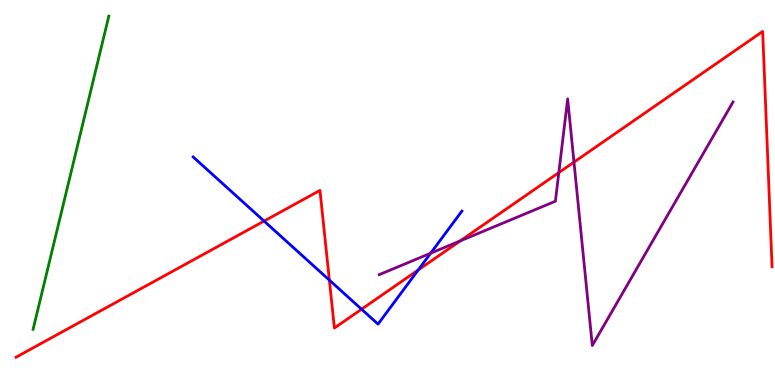[{'lines': ['blue', 'red'], 'intersections': [{'x': 3.41, 'y': 4.26}, {'x': 4.25, 'y': 2.72}, {'x': 4.67, 'y': 1.97}, {'x': 5.4, 'y': 2.99}]}, {'lines': ['green', 'red'], 'intersections': []}, {'lines': ['purple', 'red'], 'intersections': [{'x': 5.94, 'y': 3.74}, {'x': 7.21, 'y': 5.52}, {'x': 7.41, 'y': 5.79}]}, {'lines': ['blue', 'green'], 'intersections': []}, {'lines': ['blue', 'purple'], 'intersections': [{'x': 5.56, 'y': 3.42}]}, {'lines': ['green', 'purple'], 'intersections': []}]